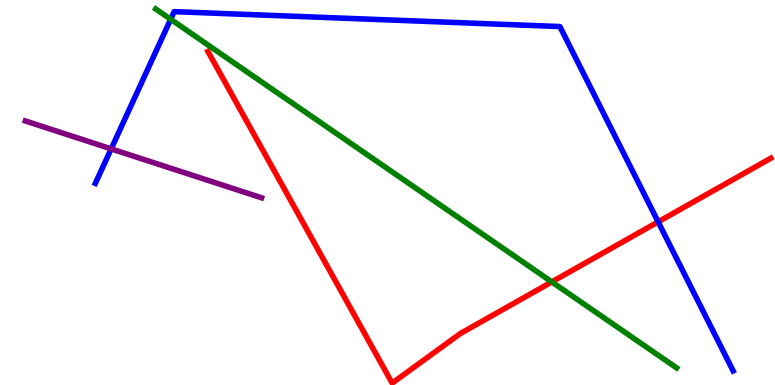[{'lines': ['blue', 'red'], 'intersections': [{'x': 8.49, 'y': 4.24}]}, {'lines': ['green', 'red'], 'intersections': [{'x': 7.12, 'y': 2.68}]}, {'lines': ['purple', 'red'], 'intersections': []}, {'lines': ['blue', 'green'], 'intersections': [{'x': 2.2, 'y': 9.5}]}, {'lines': ['blue', 'purple'], 'intersections': [{'x': 1.43, 'y': 6.13}]}, {'lines': ['green', 'purple'], 'intersections': []}]